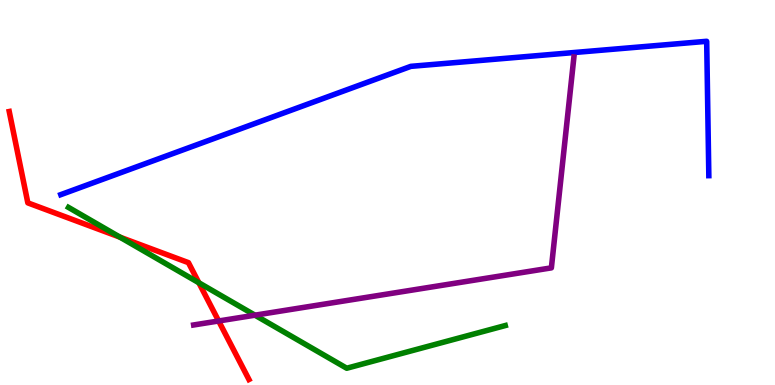[{'lines': ['blue', 'red'], 'intersections': []}, {'lines': ['green', 'red'], 'intersections': [{'x': 1.55, 'y': 3.84}, {'x': 2.57, 'y': 2.66}]}, {'lines': ['purple', 'red'], 'intersections': [{'x': 2.82, 'y': 1.66}]}, {'lines': ['blue', 'green'], 'intersections': []}, {'lines': ['blue', 'purple'], 'intersections': []}, {'lines': ['green', 'purple'], 'intersections': [{'x': 3.29, 'y': 1.81}]}]